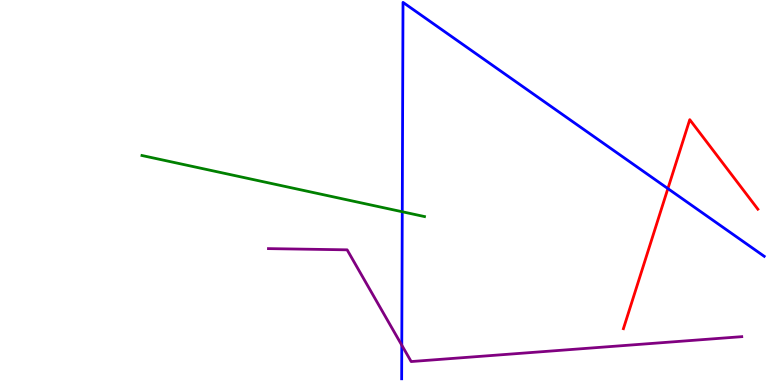[{'lines': ['blue', 'red'], 'intersections': [{'x': 8.62, 'y': 5.1}]}, {'lines': ['green', 'red'], 'intersections': []}, {'lines': ['purple', 'red'], 'intersections': []}, {'lines': ['blue', 'green'], 'intersections': [{'x': 5.19, 'y': 4.5}]}, {'lines': ['blue', 'purple'], 'intersections': [{'x': 5.18, 'y': 1.03}]}, {'lines': ['green', 'purple'], 'intersections': []}]